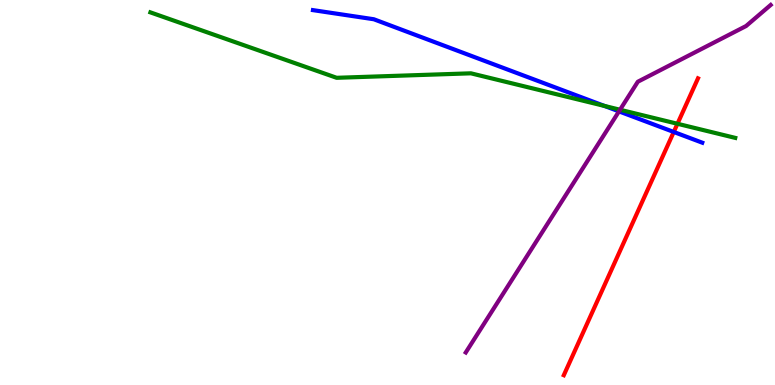[{'lines': ['blue', 'red'], 'intersections': [{'x': 8.69, 'y': 6.57}]}, {'lines': ['green', 'red'], 'intersections': [{'x': 8.74, 'y': 6.79}]}, {'lines': ['purple', 'red'], 'intersections': []}, {'lines': ['blue', 'green'], 'intersections': [{'x': 7.8, 'y': 7.25}]}, {'lines': ['blue', 'purple'], 'intersections': [{'x': 7.99, 'y': 7.11}]}, {'lines': ['green', 'purple'], 'intersections': [{'x': 8.0, 'y': 7.15}]}]